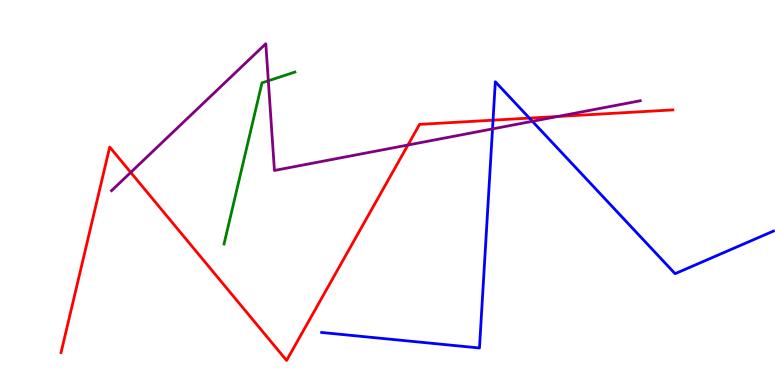[{'lines': ['blue', 'red'], 'intersections': [{'x': 6.36, 'y': 6.88}, {'x': 6.83, 'y': 6.93}]}, {'lines': ['green', 'red'], 'intersections': []}, {'lines': ['purple', 'red'], 'intersections': [{'x': 1.69, 'y': 5.52}, {'x': 5.26, 'y': 6.23}, {'x': 7.2, 'y': 6.97}]}, {'lines': ['blue', 'green'], 'intersections': []}, {'lines': ['blue', 'purple'], 'intersections': [{'x': 6.36, 'y': 6.65}, {'x': 6.87, 'y': 6.85}]}, {'lines': ['green', 'purple'], 'intersections': [{'x': 3.46, 'y': 7.9}]}]